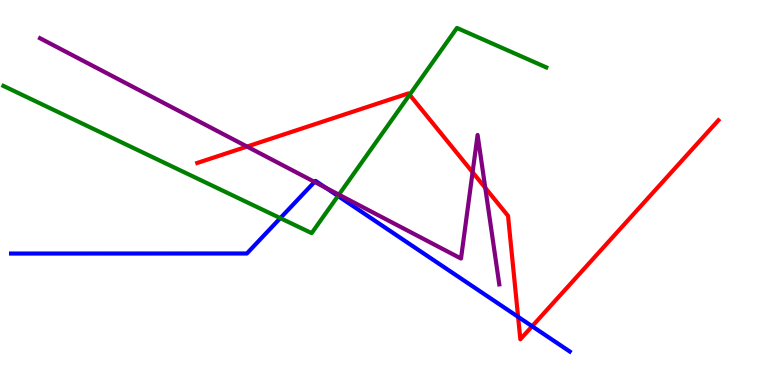[{'lines': ['blue', 'red'], 'intersections': [{'x': 6.69, 'y': 1.77}, {'x': 6.87, 'y': 1.53}]}, {'lines': ['green', 'red'], 'intersections': [{'x': 5.29, 'y': 7.54}]}, {'lines': ['purple', 'red'], 'intersections': [{'x': 3.19, 'y': 6.19}, {'x': 6.1, 'y': 5.53}, {'x': 6.26, 'y': 5.12}]}, {'lines': ['blue', 'green'], 'intersections': [{'x': 3.62, 'y': 4.33}, {'x': 4.36, 'y': 4.91}]}, {'lines': ['blue', 'purple'], 'intersections': [{'x': 4.06, 'y': 5.28}, {'x': 4.2, 'y': 5.12}]}, {'lines': ['green', 'purple'], 'intersections': [{'x': 4.37, 'y': 4.94}]}]